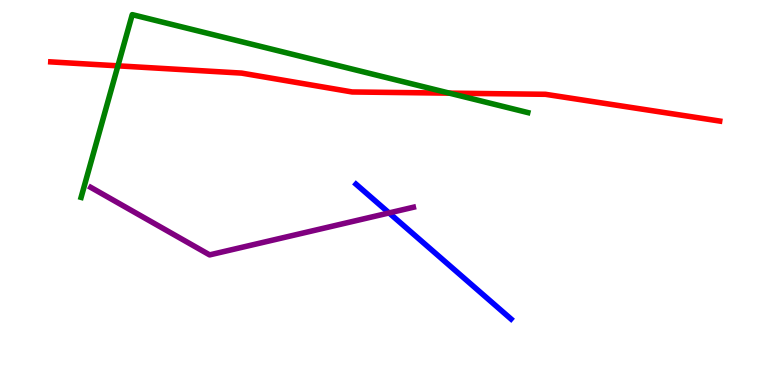[{'lines': ['blue', 'red'], 'intersections': []}, {'lines': ['green', 'red'], 'intersections': [{'x': 1.52, 'y': 8.29}, {'x': 5.8, 'y': 7.58}]}, {'lines': ['purple', 'red'], 'intersections': []}, {'lines': ['blue', 'green'], 'intersections': []}, {'lines': ['blue', 'purple'], 'intersections': [{'x': 5.02, 'y': 4.47}]}, {'lines': ['green', 'purple'], 'intersections': []}]